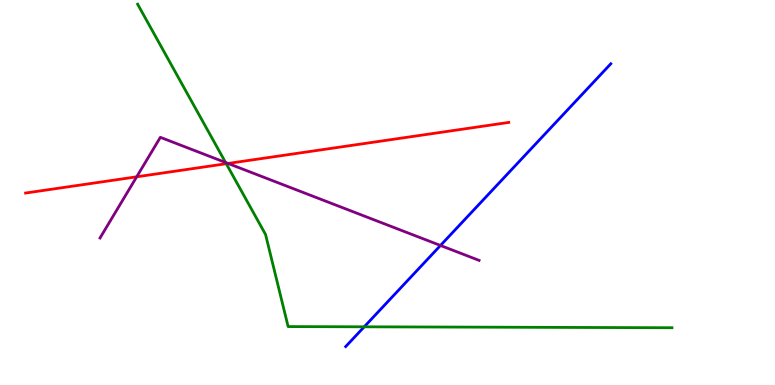[{'lines': ['blue', 'red'], 'intersections': []}, {'lines': ['green', 'red'], 'intersections': [{'x': 2.92, 'y': 5.75}]}, {'lines': ['purple', 'red'], 'intersections': [{'x': 1.76, 'y': 5.41}, {'x': 2.94, 'y': 5.75}]}, {'lines': ['blue', 'green'], 'intersections': [{'x': 4.7, 'y': 1.51}]}, {'lines': ['blue', 'purple'], 'intersections': [{'x': 5.68, 'y': 3.62}]}, {'lines': ['green', 'purple'], 'intersections': [{'x': 2.91, 'y': 5.78}]}]